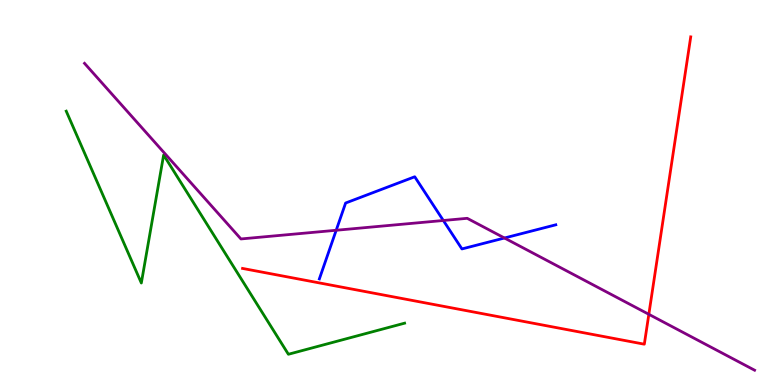[{'lines': ['blue', 'red'], 'intersections': []}, {'lines': ['green', 'red'], 'intersections': []}, {'lines': ['purple', 'red'], 'intersections': [{'x': 8.37, 'y': 1.84}]}, {'lines': ['blue', 'green'], 'intersections': []}, {'lines': ['blue', 'purple'], 'intersections': [{'x': 4.34, 'y': 4.02}, {'x': 5.72, 'y': 4.27}, {'x': 6.51, 'y': 3.82}]}, {'lines': ['green', 'purple'], 'intersections': []}]